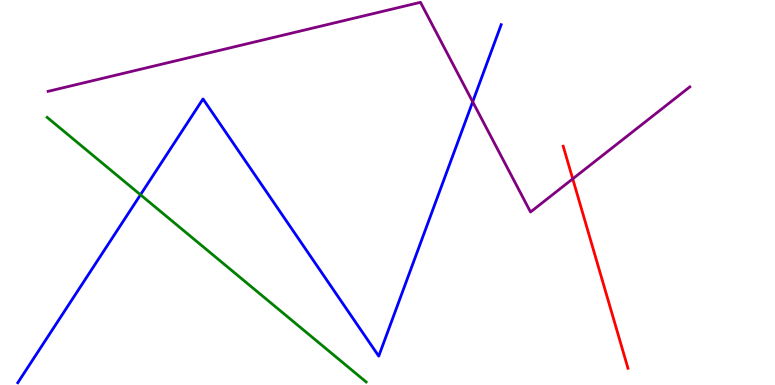[{'lines': ['blue', 'red'], 'intersections': []}, {'lines': ['green', 'red'], 'intersections': []}, {'lines': ['purple', 'red'], 'intersections': [{'x': 7.39, 'y': 5.35}]}, {'lines': ['blue', 'green'], 'intersections': [{'x': 1.81, 'y': 4.94}]}, {'lines': ['blue', 'purple'], 'intersections': [{'x': 6.1, 'y': 7.36}]}, {'lines': ['green', 'purple'], 'intersections': []}]